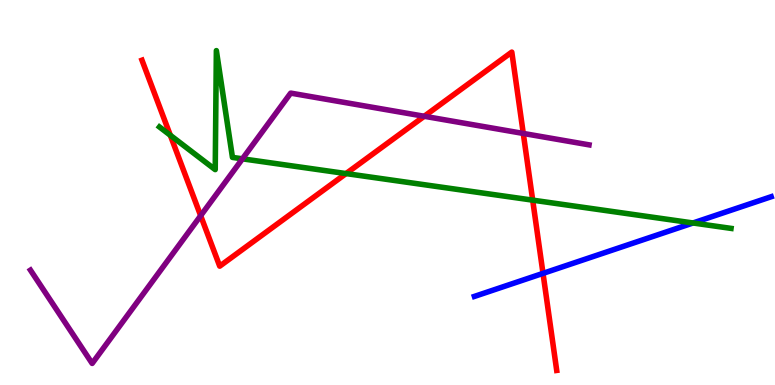[{'lines': ['blue', 'red'], 'intersections': [{'x': 7.01, 'y': 2.9}]}, {'lines': ['green', 'red'], 'intersections': [{'x': 2.2, 'y': 6.49}, {'x': 4.47, 'y': 5.49}, {'x': 6.87, 'y': 4.8}]}, {'lines': ['purple', 'red'], 'intersections': [{'x': 2.59, 'y': 4.4}, {'x': 5.47, 'y': 6.98}, {'x': 6.75, 'y': 6.53}]}, {'lines': ['blue', 'green'], 'intersections': [{'x': 8.94, 'y': 4.21}]}, {'lines': ['blue', 'purple'], 'intersections': []}, {'lines': ['green', 'purple'], 'intersections': [{'x': 3.13, 'y': 5.87}]}]